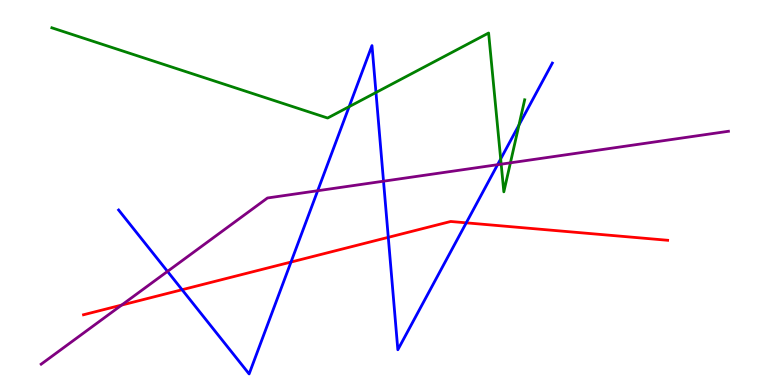[{'lines': ['blue', 'red'], 'intersections': [{'x': 2.35, 'y': 2.47}, {'x': 3.75, 'y': 3.19}, {'x': 5.01, 'y': 3.84}, {'x': 6.02, 'y': 4.21}]}, {'lines': ['green', 'red'], 'intersections': []}, {'lines': ['purple', 'red'], 'intersections': [{'x': 1.57, 'y': 2.08}]}, {'lines': ['blue', 'green'], 'intersections': [{'x': 4.5, 'y': 7.23}, {'x': 4.85, 'y': 7.6}, {'x': 6.46, 'y': 5.87}, {'x': 6.7, 'y': 6.75}]}, {'lines': ['blue', 'purple'], 'intersections': [{'x': 2.16, 'y': 2.95}, {'x': 4.1, 'y': 5.05}, {'x': 4.95, 'y': 5.29}, {'x': 6.42, 'y': 5.72}]}, {'lines': ['green', 'purple'], 'intersections': [{'x': 6.47, 'y': 5.74}, {'x': 6.59, 'y': 5.77}]}]